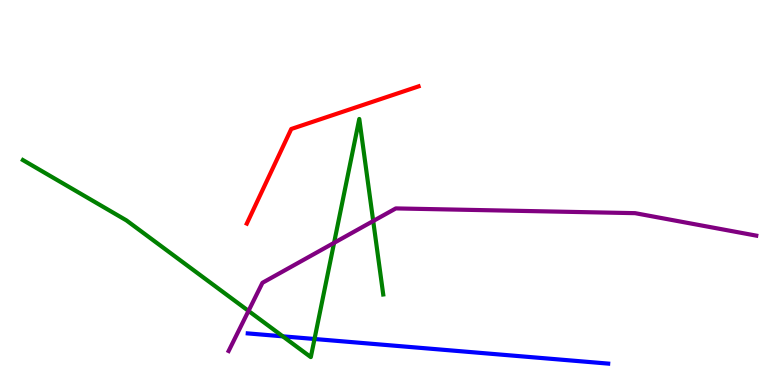[{'lines': ['blue', 'red'], 'intersections': []}, {'lines': ['green', 'red'], 'intersections': []}, {'lines': ['purple', 'red'], 'intersections': []}, {'lines': ['blue', 'green'], 'intersections': [{'x': 3.65, 'y': 1.26}, {'x': 4.06, 'y': 1.2}]}, {'lines': ['blue', 'purple'], 'intersections': []}, {'lines': ['green', 'purple'], 'intersections': [{'x': 3.21, 'y': 1.92}, {'x': 4.31, 'y': 3.69}, {'x': 4.82, 'y': 4.26}]}]